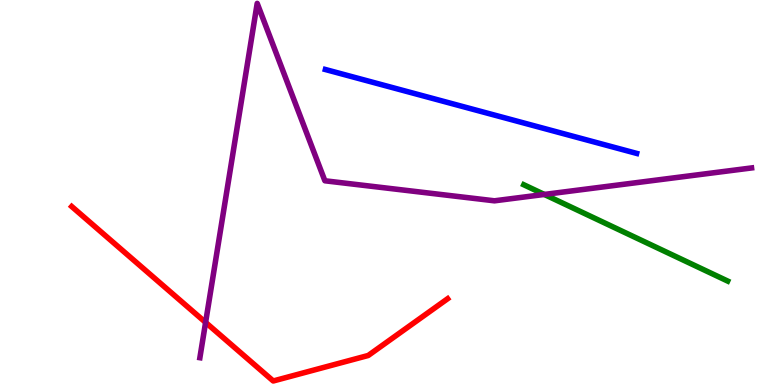[{'lines': ['blue', 'red'], 'intersections': []}, {'lines': ['green', 'red'], 'intersections': []}, {'lines': ['purple', 'red'], 'intersections': [{'x': 2.65, 'y': 1.63}]}, {'lines': ['blue', 'green'], 'intersections': []}, {'lines': ['blue', 'purple'], 'intersections': []}, {'lines': ['green', 'purple'], 'intersections': [{'x': 7.02, 'y': 4.95}]}]